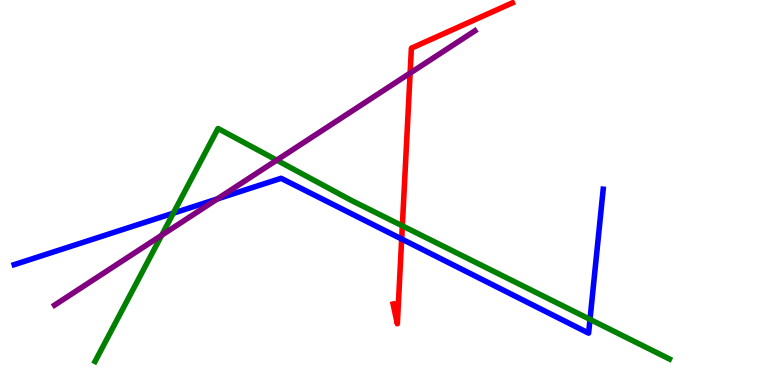[{'lines': ['blue', 'red'], 'intersections': [{'x': 5.18, 'y': 3.79}]}, {'lines': ['green', 'red'], 'intersections': [{'x': 5.19, 'y': 4.13}]}, {'lines': ['purple', 'red'], 'intersections': [{'x': 5.29, 'y': 8.1}]}, {'lines': ['blue', 'green'], 'intersections': [{'x': 2.24, 'y': 4.46}, {'x': 7.61, 'y': 1.7}]}, {'lines': ['blue', 'purple'], 'intersections': [{'x': 2.8, 'y': 4.83}]}, {'lines': ['green', 'purple'], 'intersections': [{'x': 2.09, 'y': 3.89}, {'x': 3.57, 'y': 5.84}]}]